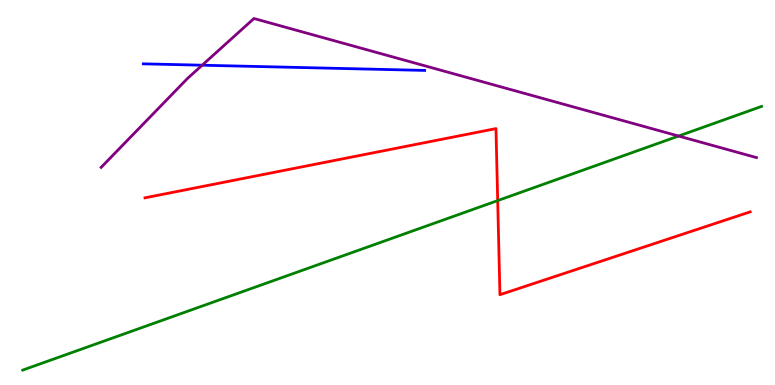[{'lines': ['blue', 'red'], 'intersections': []}, {'lines': ['green', 'red'], 'intersections': [{'x': 6.42, 'y': 4.79}]}, {'lines': ['purple', 'red'], 'intersections': []}, {'lines': ['blue', 'green'], 'intersections': []}, {'lines': ['blue', 'purple'], 'intersections': [{'x': 2.61, 'y': 8.31}]}, {'lines': ['green', 'purple'], 'intersections': [{'x': 8.76, 'y': 6.47}]}]